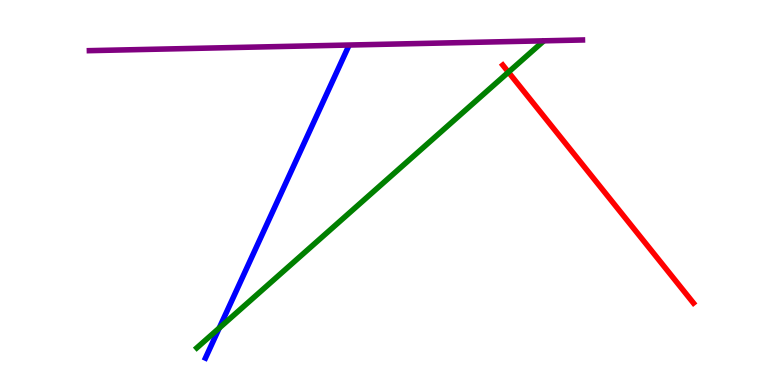[{'lines': ['blue', 'red'], 'intersections': []}, {'lines': ['green', 'red'], 'intersections': [{'x': 6.56, 'y': 8.13}]}, {'lines': ['purple', 'red'], 'intersections': []}, {'lines': ['blue', 'green'], 'intersections': [{'x': 2.83, 'y': 1.48}]}, {'lines': ['blue', 'purple'], 'intersections': []}, {'lines': ['green', 'purple'], 'intersections': []}]